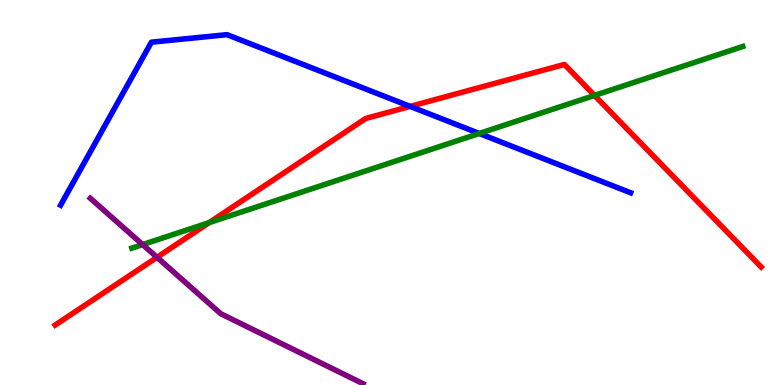[{'lines': ['blue', 'red'], 'intersections': [{'x': 5.29, 'y': 7.24}]}, {'lines': ['green', 'red'], 'intersections': [{'x': 2.7, 'y': 4.22}, {'x': 7.67, 'y': 7.52}]}, {'lines': ['purple', 'red'], 'intersections': [{'x': 2.03, 'y': 3.32}]}, {'lines': ['blue', 'green'], 'intersections': [{'x': 6.18, 'y': 6.53}]}, {'lines': ['blue', 'purple'], 'intersections': []}, {'lines': ['green', 'purple'], 'intersections': [{'x': 1.84, 'y': 3.65}]}]